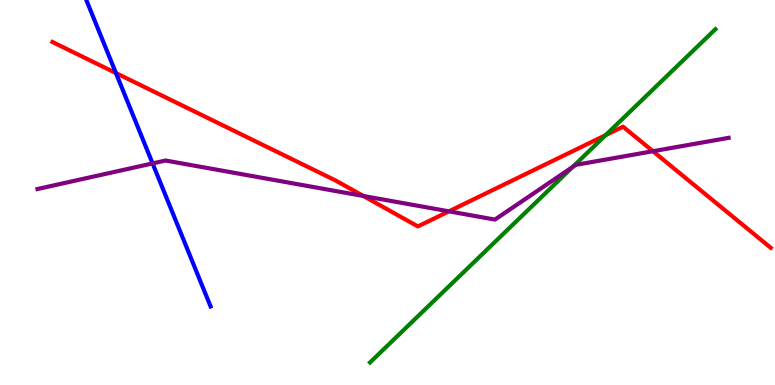[{'lines': ['blue', 'red'], 'intersections': [{'x': 1.5, 'y': 8.1}]}, {'lines': ['green', 'red'], 'intersections': [{'x': 7.81, 'y': 6.49}]}, {'lines': ['purple', 'red'], 'intersections': [{'x': 4.69, 'y': 4.91}, {'x': 5.79, 'y': 4.51}, {'x': 8.43, 'y': 6.07}]}, {'lines': ['blue', 'green'], 'intersections': []}, {'lines': ['blue', 'purple'], 'intersections': [{'x': 1.97, 'y': 5.76}]}, {'lines': ['green', 'purple'], 'intersections': [{'x': 7.39, 'y': 5.66}]}]